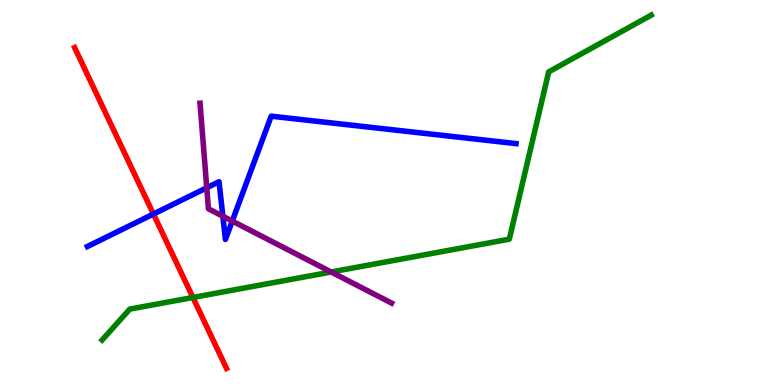[{'lines': ['blue', 'red'], 'intersections': [{'x': 1.98, 'y': 4.44}]}, {'lines': ['green', 'red'], 'intersections': [{'x': 2.49, 'y': 2.27}]}, {'lines': ['purple', 'red'], 'intersections': []}, {'lines': ['blue', 'green'], 'intersections': []}, {'lines': ['blue', 'purple'], 'intersections': [{'x': 2.67, 'y': 5.12}, {'x': 2.88, 'y': 4.38}, {'x': 3.0, 'y': 4.26}]}, {'lines': ['green', 'purple'], 'intersections': [{'x': 4.27, 'y': 2.94}]}]